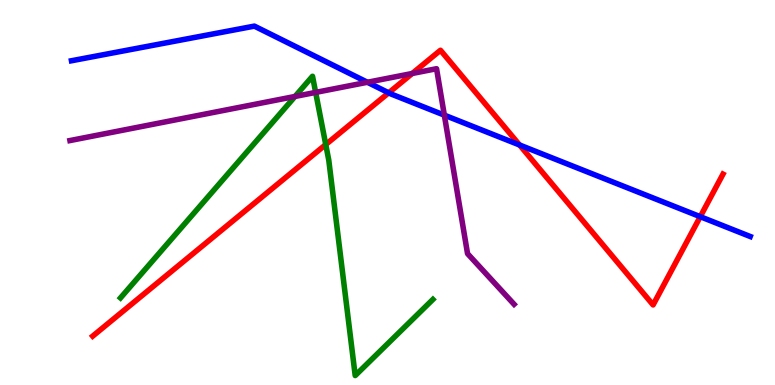[{'lines': ['blue', 'red'], 'intersections': [{'x': 5.02, 'y': 7.59}, {'x': 6.7, 'y': 6.23}, {'x': 9.04, 'y': 4.37}]}, {'lines': ['green', 'red'], 'intersections': [{'x': 4.2, 'y': 6.25}]}, {'lines': ['purple', 'red'], 'intersections': [{'x': 5.32, 'y': 8.09}]}, {'lines': ['blue', 'green'], 'intersections': []}, {'lines': ['blue', 'purple'], 'intersections': [{'x': 4.74, 'y': 7.86}, {'x': 5.73, 'y': 7.01}]}, {'lines': ['green', 'purple'], 'intersections': [{'x': 3.81, 'y': 7.49}, {'x': 4.07, 'y': 7.6}]}]